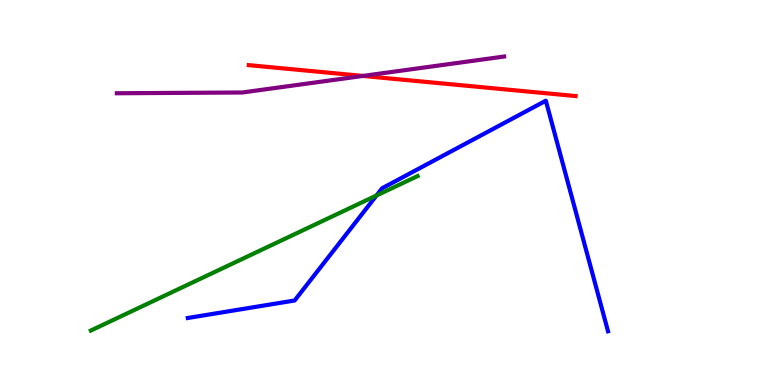[{'lines': ['blue', 'red'], 'intersections': []}, {'lines': ['green', 'red'], 'intersections': []}, {'lines': ['purple', 'red'], 'intersections': [{'x': 4.68, 'y': 8.03}]}, {'lines': ['blue', 'green'], 'intersections': [{'x': 4.86, 'y': 4.92}]}, {'lines': ['blue', 'purple'], 'intersections': []}, {'lines': ['green', 'purple'], 'intersections': []}]